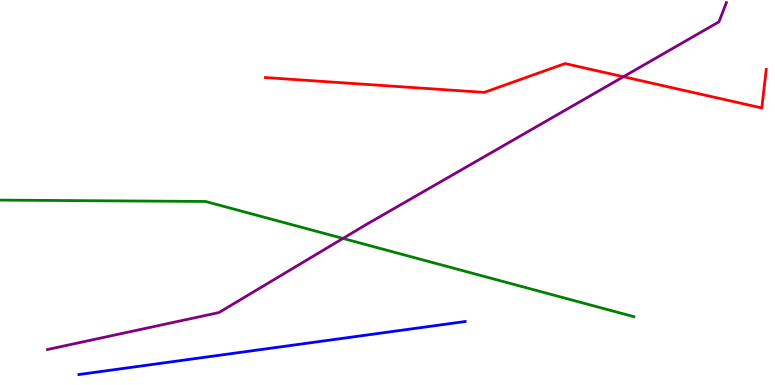[{'lines': ['blue', 'red'], 'intersections': []}, {'lines': ['green', 'red'], 'intersections': []}, {'lines': ['purple', 'red'], 'intersections': [{'x': 8.04, 'y': 8.01}]}, {'lines': ['blue', 'green'], 'intersections': []}, {'lines': ['blue', 'purple'], 'intersections': []}, {'lines': ['green', 'purple'], 'intersections': [{'x': 4.43, 'y': 3.81}]}]